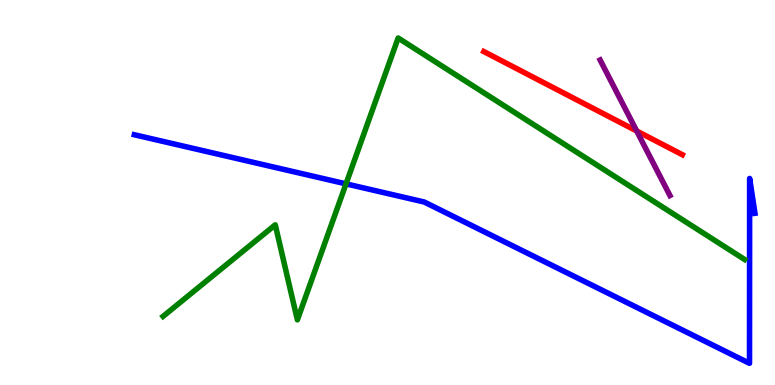[{'lines': ['blue', 'red'], 'intersections': []}, {'lines': ['green', 'red'], 'intersections': []}, {'lines': ['purple', 'red'], 'intersections': [{'x': 8.22, 'y': 6.6}]}, {'lines': ['blue', 'green'], 'intersections': [{'x': 4.46, 'y': 5.22}]}, {'lines': ['blue', 'purple'], 'intersections': []}, {'lines': ['green', 'purple'], 'intersections': []}]